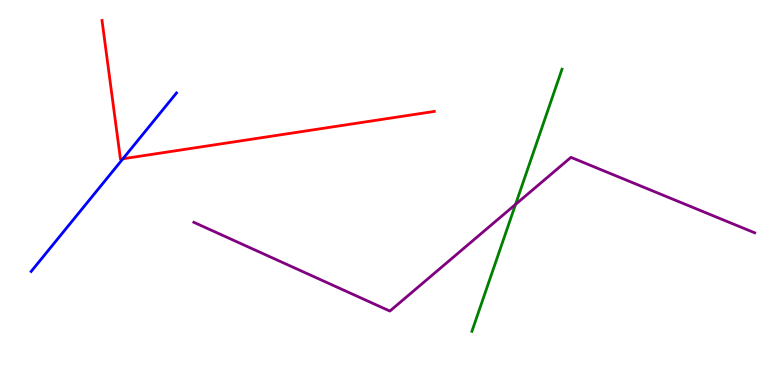[{'lines': ['blue', 'red'], 'intersections': [{'x': 1.59, 'y': 5.88}]}, {'lines': ['green', 'red'], 'intersections': []}, {'lines': ['purple', 'red'], 'intersections': []}, {'lines': ['blue', 'green'], 'intersections': []}, {'lines': ['blue', 'purple'], 'intersections': []}, {'lines': ['green', 'purple'], 'intersections': [{'x': 6.65, 'y': 4.69}]}]